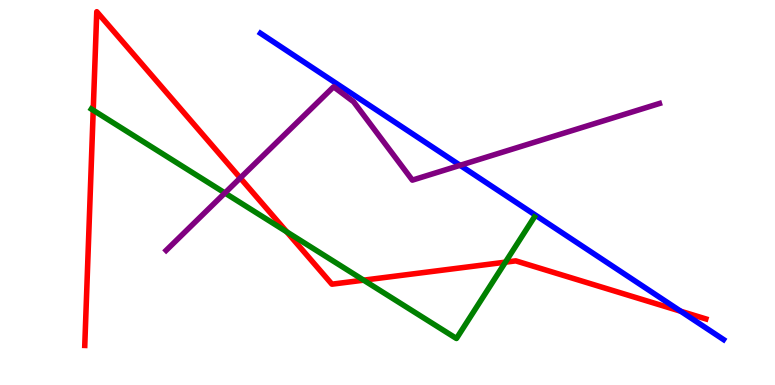[{'lines': ['blue', 'red'], 'intersections': [{'x': 8.78, 'y': 1.92}]}, {'lines': ['green', 'red'], 'intersections': [{'x': 1.2, 'y': 7.14}, {'x': 3.7, 'y': 3.98}, {'x': 4.69, 'y': 2.72}, {'x': 6.52, 'y': 3.19}]}, {'lines': ['purple', 'red'], 'intersections': [{'x': 3.1, 'y': 5.38}]}, {'lines': ['blue', 'green'], 'intersections': []}, {'lines': ['blue', 'purple'], 'intersections': [{'x': 5.94, 'y': 5.71}]}, {'lines': ['green', 'purple'], 'intersections': [{'x': 2.9, 'y': 4.99}]}]